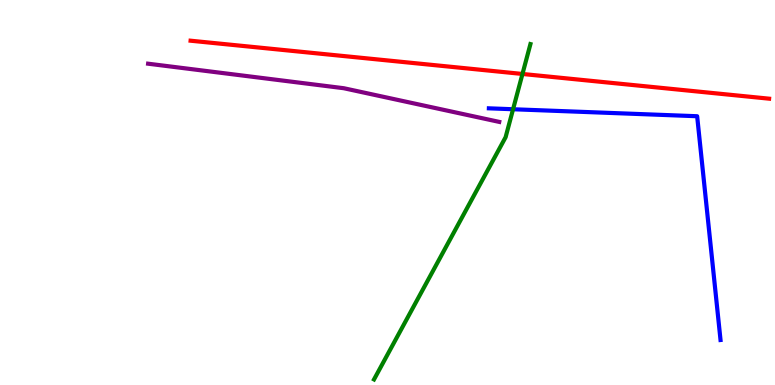[{'lines': ['blue', 'red'], 'intersections': []}, {'lines': ['green', 'red'], 'intersections': [{'x': 6.74, 'y': 8.08}]}, {'lines': ['purple', 'red'], 'intersections': []}, {'lines': ['blue', 'green'], 'intersections': [{'x': 6.62, 'y': 7.16}]}, {'lines': ['blue', 'purple'], 'intersections': []}, {'lines': ['green', 'purple'], 'intersections': []}]